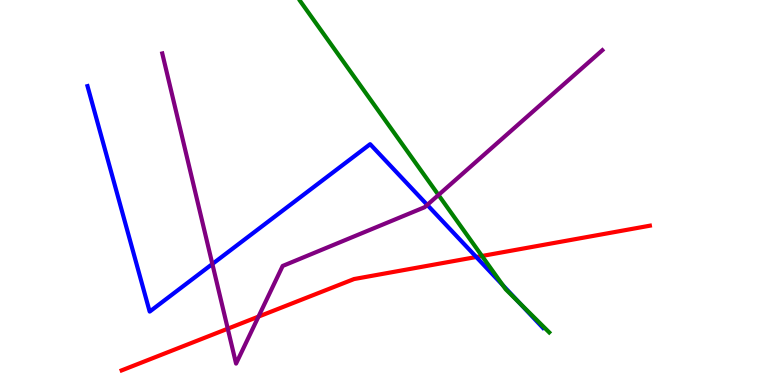[{'lines': ['blue', 'red'], 'intersections': [{'x': 6.15, 'y': 3.32}]}, {'lines': ['green', 'red'], 'intersections': [{'x': 6.22, 'y': 3.35}]}, {'lines': ['purple', 'red'], 'intersections': [{'x': 2.94, 'y': 1.46}, {'x': 3.34, 'y': 1.78}]}, {'lines': ['blue', 'green'], 'intersections': [{'x': 6.49, 'y': 2.59}, {'x': 6.7, 'y': 2.14}]}, {'lines': ['blue', 'purple'], 'intersections': [{'x': 2.74, 'y': 3.14}, {'x': 5.51, 'y': 4.68}]}, {'lines': ['green', 'purple'], 'intersections': [{'x': 5.66, 'y': 4.94}]}]